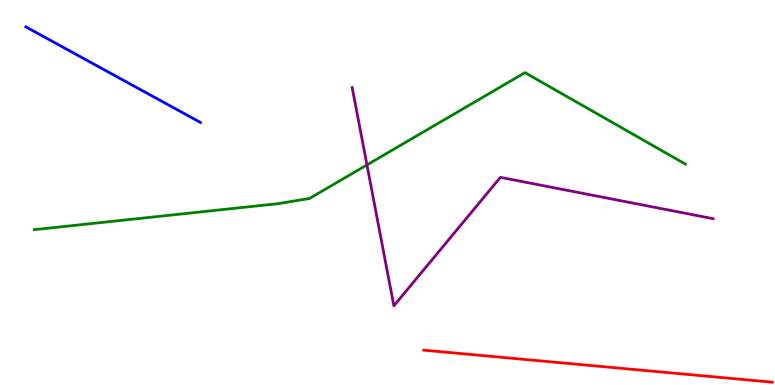[{'lines': ['blue', 'red'], 'intersections': []}, {'lines': ['green', 'red'], 'intersections': []}, {'lines': ['purple', 'red'], 'intersections': []}, {'lines': ['blue', 'green'], 'intersections': []}, {'lines': ['blue', 'purple'], 'intersections': []}, {'lines': ['green', 'purple'], 'intersections': [{'x': 4.73, 'y': 5.72}]}]